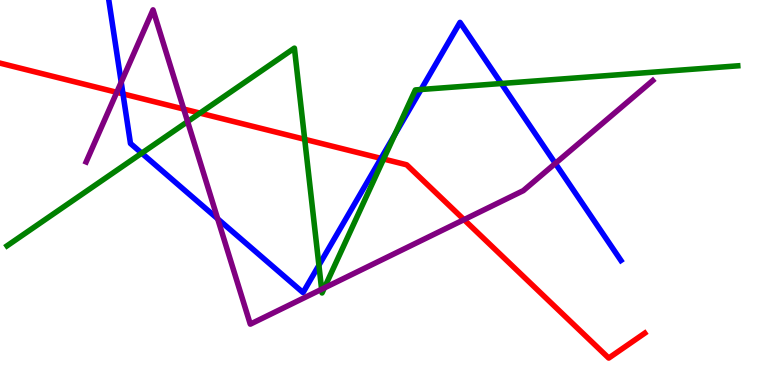[{'lines': ['blue', 'red'], 'intersections': [{'x': 1.59, 'y': 7.56}, {'x': 4.92, 'y': 5.89}]}, {'lines': ['green', 'red'], 'intersections': [{'x': 2.58, 'y': 7.06}, {'x': 3.93, 'y': 6.38}, {'x': 4.95, 'y': 5.87}]}, {'lines': ['purple', 'red'], 'intersections': [{'x': 1.51, 'y': 7.6}, {'x': 2.37, 'y': 7.17}, {'x': 5.99, 'y': 4.3}]}, {'lines': ['blue', 'green'], 'intersections': [{'x': 1.83, 'y': 6.02}, {'x': 4.11, 'y': 3.11}, {'x': 5.09, 'y': 6.5}, {'x': 5.43, 'y': 7.68}, {'x': 6.47, 'y': 7.83}]}, {'lines': ['blue', 'purple'], 'intersections': [{'x': 1.56, 'y': 7.86}, {'x': 2.81, 'y': 4.32}, {'x': 7.17, 'y': 5.76}]}, {'lines': ['green', 'purple'], 'intersections': [{'x': 2.42, 'y': 6.84}, {'x': 4.15, 'y': 2.49}, {'x': 4.19, 'y': 2.52}]}]